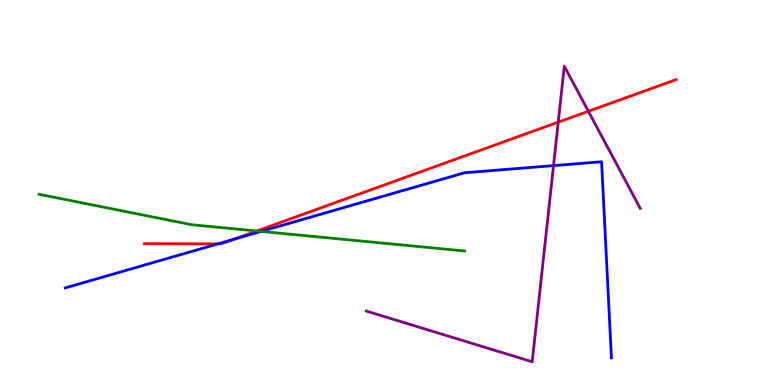[{'lines': ['blue', 'red'], 'intersections': [{'x': 2.81, 'y': 3.67}, {'x': 3.02, 'y': 3.78}]}, {'lines': ['green', 'red'], 'intersections': [{'x': 3.31, 'y': 4.0}]}, {'lines': ['purple', 'red'], 'intersections': [{'x': 7.2, 'y': 6.83}, {'x': 7.59, 'y': 7.11}]}, {'lines': ['blue', 'green'], 'intersections': [{'x': 3.37, 'y': 3.99}]}, {'lines': ['blue', 'purple'], 'intersections': [{'x': 7.14, 'y': 5.7}]}, {'lines': ['green', 'purple'], 'intersections': []}]